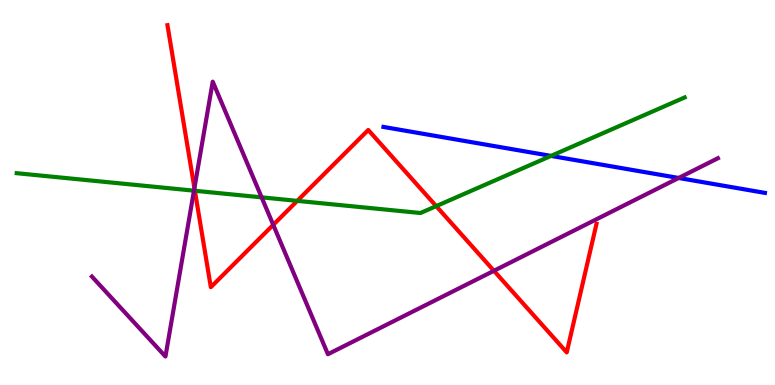[{'lines': ['blue', 'red'], 'intersections': []}, {'lines': ['green', 'red'], 'intersections': [{'x': 2.51, 'y': 5.05}, {'x': 3.84, 'y': 4.78}, {'x': 5.63, 'y': 4.65}]}, {'lines': ['purple', 'red'], 'intersections': [{'x': 2.51, 'y': 5.11}, {'x': 3.53, 'y': 4.16}, {'x': 6.37, 'y': 2.97}]}, {'lines': ['blue', 'green'], 'intersections': [{'x': 7.11, 'y': 5.95}]}, {'lines': ['blue', 'purple'], 'intersections': [{'x': 8.76, 'y': 5.38}]}, {'lines': ['green', 'purple'], 'intersections': [{'x': 2.5, 'y': 5.05}, {'x': 3.38, 'y': 4.87}]}]